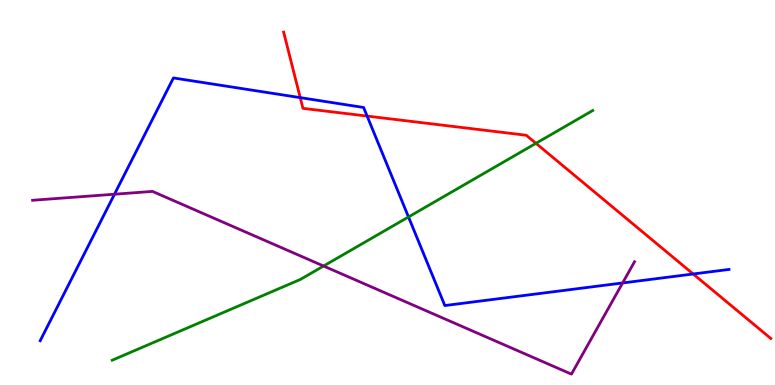[{'lines': ['blue', 'red'], 'intersections': [{'x': 3.87, 'y': 7.46}, {'x': 4.74, 'y': 6.98}, {'x': 8.94, 'y': 2.88}]}, {'lines': ['green', 'red'], 'intersections': [{'x': 6.92, 'y': 6.28}]}, {'lines': ['purple', 'red'], 'intersections': []}, {'lines': ['blue', 'green'], 'intersections': [{'x': 5.27, 'y': 4.36}]}, {'lines': ['blue', 'purple'], 'intersections': [{'x': 1.48, 'y': 4.96}, {'x': 8.03, 'y': 2.65}]}, {'lines': ['green', 'purple'], 'intersections': [{'x': 4.18, 'y': 3.09}]}]